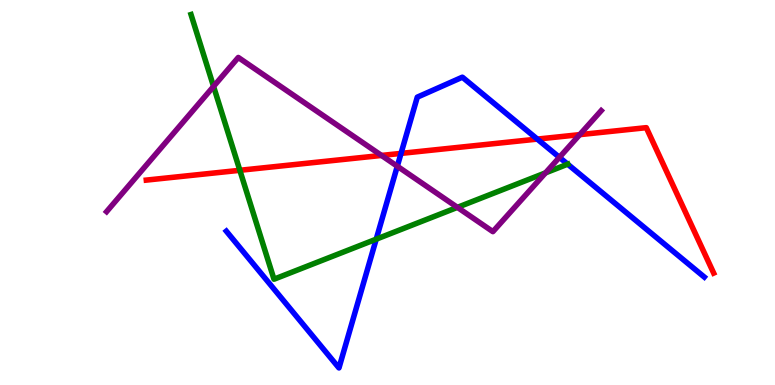[{'lines': ['blue', 'red'], 'intersections': [{'x': 5.17, 'y': 6.02}, {'x': 6.93, 'y': 6.39}]}, {'lines': ['green', 'red'], 'intersections': [{'x': 3.09, 'y': 5.58}]}, {'lines': ['purple', 'red'], 'intersections': [{'x': 4.92, 'y': 5.96}, {'x': 7.48, 'y': 6.5}]}, {'lines': ['blue', 'green'], 'intersections': [{'x': 4.85, 'y': 3.79}, {'x': 7.32, 'y': 5.74}]}, {'lines': ['blue', 'purple'], 'intersections': [{'x': 5.13, 'y': 5.68}, {'x': 7.22, 'y': 5.91}]}, {'lines': ['green', 'purple'], 'intersections': [{'x': 2.76, 'y': 7.76}, {'x': 5.9, 'y': 4.61}, {'x': 7.04, 'y': 5.51}]}]